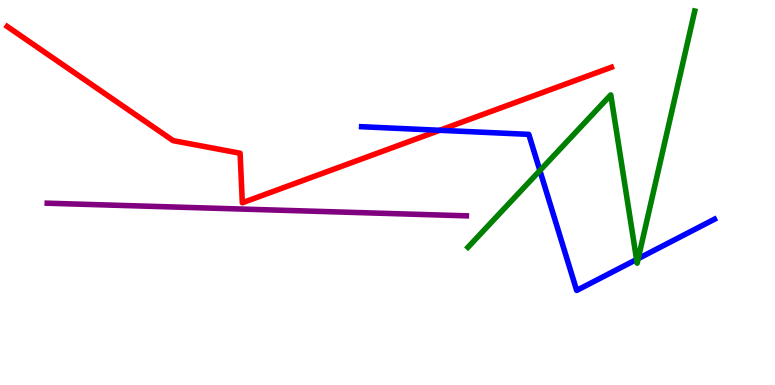[{'lines': ['blue', 'red'], 'intersections': [{'x': 5.67, 'y': 6.62}]}, {'lines': ['green', 'red'], 'intersections': []}, {'lines': ['purple', 'red'], 'intersections': []}, {'lines': ['blue', 'green'], 'intersections': [{'x': 6.97, 'y': 5.57}, {'x': 8.21, 'y': 3.26}, {'x': 8.23, 'y': 3.28}]}, {'lines': ['blue', 'purple'], 'intersections': []}, {'lines': ['green', 'purple'], 'intersections': []}]